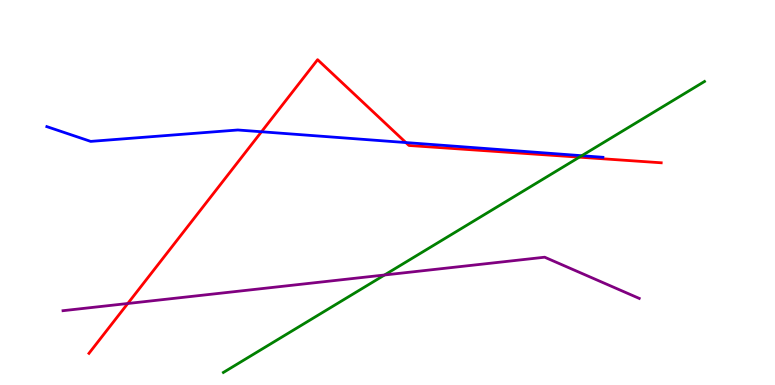[{'lines': ['blue', 'red'], 'intersections': [{'x': 3.37, 'y': 6.58}, {'x': 5.24, 'y': 6.3}]}, {'lines': ['green', 'red'], 'intersections': [{'x': 7.48, 'y': 5.92}]}, {'lines': ['purple', 'red'], 'intersections': [{'x': 1.65, 'y': 2.12}]}, {'lines': ['blue', 'green'], 'intersections': [{'x': 7.51, 'y': 5.96}]}, {'lines': ['blue', 'purple'], 'intersections': []}, {'lines': ['green', 'purple'], 'intersections': [{'x': 4.96, 'y': 2.86}]}]